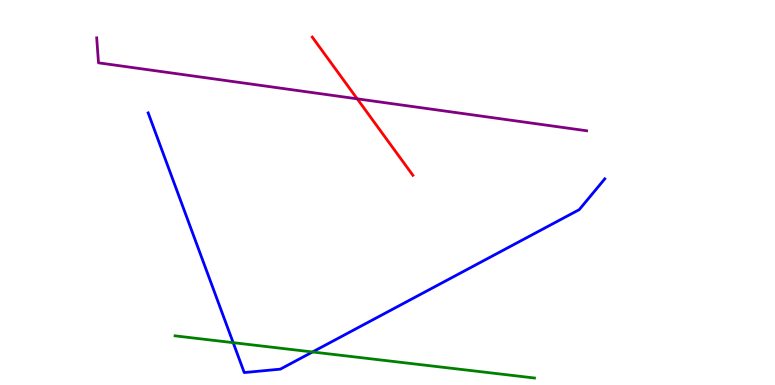[{'lines': ['blue', 'red'], 'intersections': []}, {'lines': ['green', 'red'], 'intersections': []}, {'lines': ['purple', 'red'], 'intersections': [{'x': 4.61, 'y': 7.43}]}, {'lines': ['blue', 'green'], 'intersections': [{'x': 3.01, 'y': 1.1}, {'x': 4.03, 'y': 0.858}]}, {'lines': ['blue', 'purple'], 'intersections': []}, {'lines': ['green', 'purple'], 'intersections': []}]